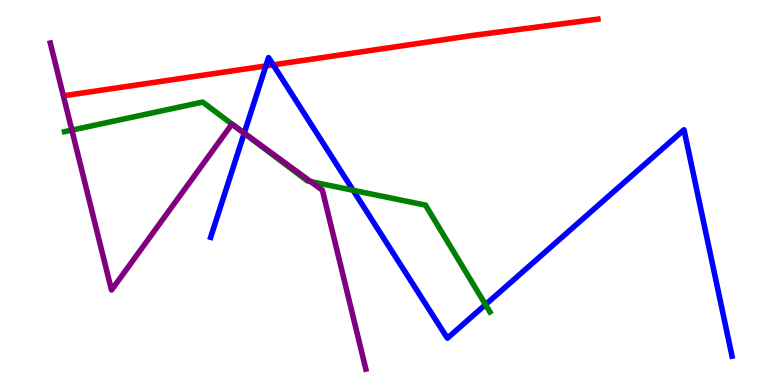[{'lines': ['blue', 'red'], 'intersections': [{'x': 3.43, 'y': 8.29}, {'x': 3.53, 'y': 8.32}]}, {'lines': ['green', 'red'], 'intersections': []}, {'lines': ['purple', 'red'], 'intersections': []}, {'lines': ['blue', 'green'], 'intersections': [{'x': 3.15, 'y': 6.54}, {'x': 4.56, 'y': 5.06}, {'x': 6.26, 'y': 2.09}]}, {'lines': ['blue', 'purple'], 'intersections': [{'x': 3.15, 'y': 6.54}]}, {'lines': ['green', 'purple'], 'intersections': [{'x': 0.927, 'y': 6.62}, {'x': 2.99, 'y': 6.78}, {'x': 4.01, 'y': 5.28}]}]